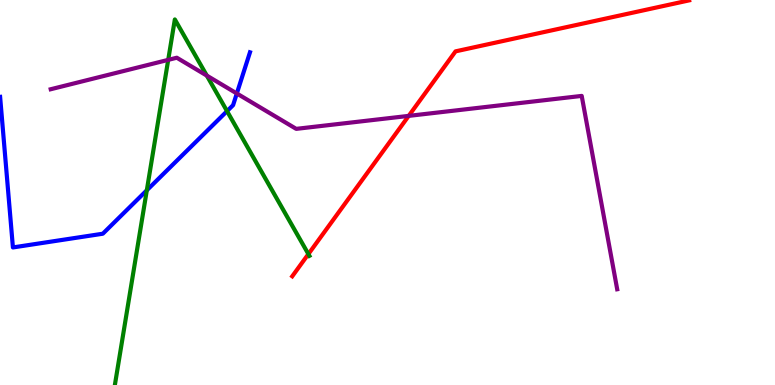[{'lines': ['blue', 'red'], 'intersections': []}, {'lines': ['green', 'red'], 'intersections': [{'x': 3.98, 'y': 3.4}]}, {'lines': ['purple', 'red'], 'intersections': [{'x': 5.27, 'y': 6.99}]}, {'lines': ['blue', 'green'], 'intersections': [{'x': 1.89, 'y': 5.06}, {'x': 2.93, 'y': 7.11}]}, {'lines': ['blue', 'purple'], 'intersections': [{'x': 3.06, 'y': 7.57}]}, {'lines': ['green', 'purple'], 'intersections': [{'x': 2.17, 'y': 8.44}, {'x': 2.67, 'y': 8.04}]}]